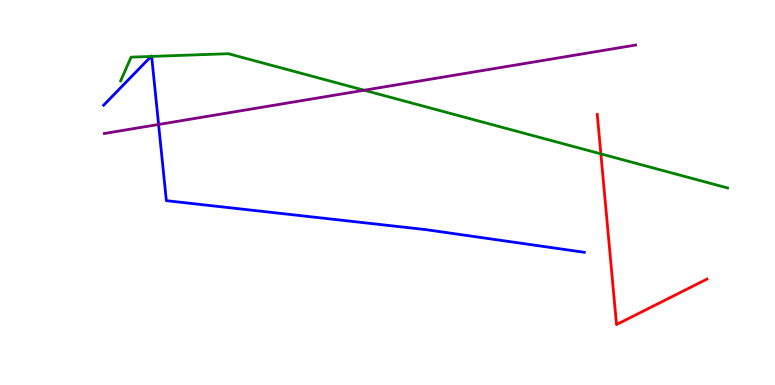[{'lines': ['blue', 'red'], 'intersections': []}, {'lines': ['green', 'red'], 'intersections': [{'x': 7.75, 'y': 6.0}]}, {'lines': ['purple', 'red'], 'intersections': []}, {'lines': ['blue', 'green'], 'intersections': [{'x': 1.95, 'y': 8.53}, {'x': 1.96, 'y': 8.53}]}, {'lines': ['blue', 'purple'], 'intersections': [{'x': 2.05, 'y': 6.77}]}, {'lines': ['green', 'purple'], 'intersections': [{'x': 4.7, 'y': 7.66}]}]